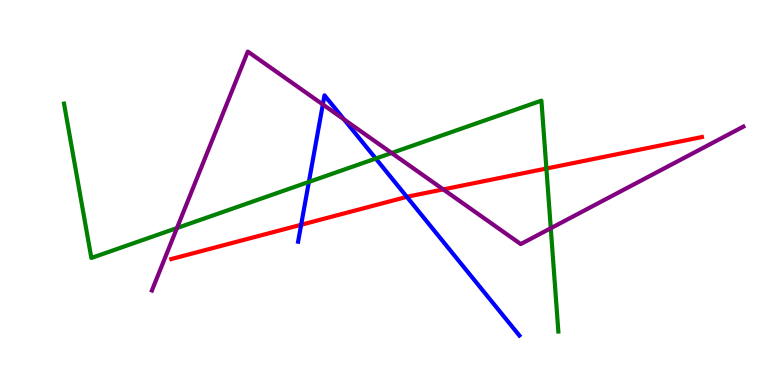[{'lines': ['blue', 'red'], 'intersections': [{'x': 3.89, 'y': 4.16}, {'x': 5.25, 'y': 4.89}]}, {'lines': ['green', 'red'], 'intersections': [{'x': 7.05, 'y': 5.62}]}, {'lines': ['purple', 'red'], 'intersections': [{'x': 5.72, 'y': 5.08}]}, {'lines': ['blue', 'green'], 'intersections': [{'x': 3.99, 'y': 5.27}, {'x': 4.85, 'y': 5.88}]}, {'lines': ['blue', 'purple'], 'intersections': [{'x': 4.17, 'y': 7.29}, {'x': 4.44, 'y': 6.9}]}, {'lines': ['green', 'purple'], 'intersections': [{'x': 2.28, 'y': 4.08}, {'x': 5.05, 'y': 6.03}, {'x': 7.11, 'y': 4.07}]}]